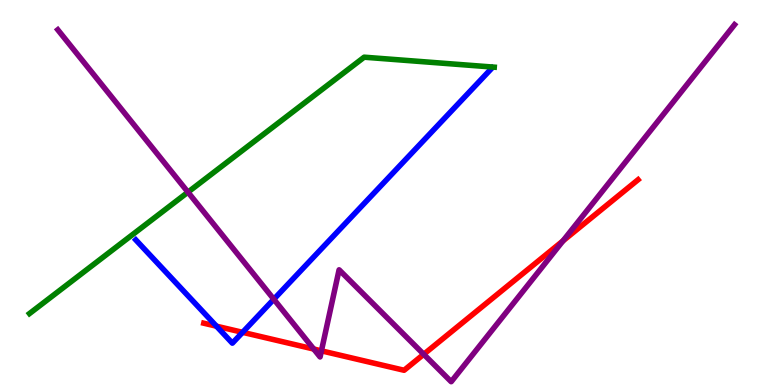[{'lines': ['blue', 'red'], 'intersections': [{'x': 2.79, 'y': 1.53}, {'x': 3.13, 'y': 1.37}]}, {'lines': ['green', 'red'], 'intersections': []}, {'lines': ['purple', 'red'], 'intersections': [{'x': 4.05, 'y': 0.934}, {'x': 4.15, 'y': 0.887}, {'x': 5.47, 'y': 0.798}, {'x': 7.26, 'y': 3.74}]}, {'lines': ['blue', 'green'], 'intersections': []}, {'lines': ['blue', 'purple'], 'intersections': [{'x': 3.53, 'y': 2.23}]}, {'lines': ['green', 'purple'], 'intersections': [{'x': 2.43, 'y': 5.01}]}]